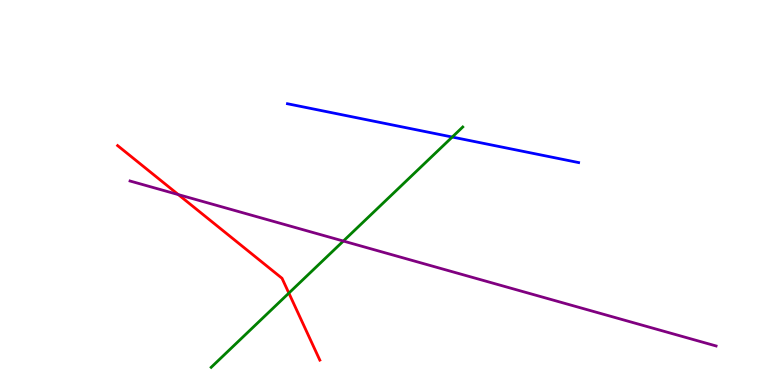[{'lines': ['blue', 'red'], 'intersections': []}, {'lines': ['green', 'red'], 'intersections': [{'x': 3.73, 'y': 2.39}]}, {'lines': ['purple', 'red'], 'intersections': [{'x': 2.3, 'y': 4.95}]}, {'lines': ['blue', 'green'], 'intersections': [{'x': 5.84, 'y': 6.44}]}, {'lines': ['blue', 'purple'], 'intersections': []}, {'lines': ['green', 'purple'], 'intersections': [{'x': 4.43, 'y': 3.74}]}]